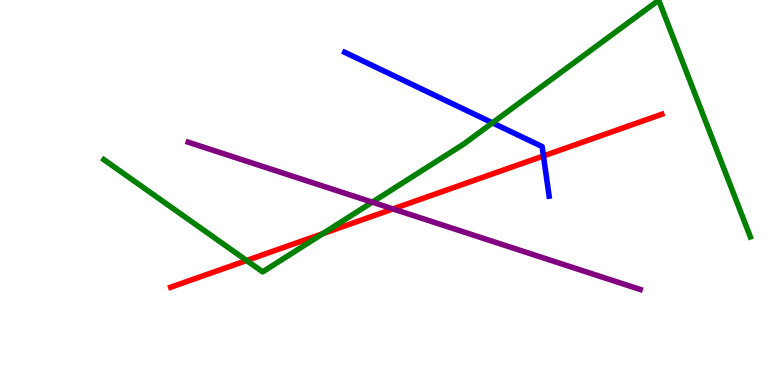[{'lines': ['blue', 'red'], 'intersections': [{'x': 7.01, 'y': 5.95}]}, {'lines': ['green', 'red'], 'intersections': [{'x': 3.18, 'y': 3.23}, {'x': 4.16, 'y': 3.93}]}, {'lines': ['purple', 'red'], 'intersections': [{'x': 5.07, 'y': 4.57}]}, {'lines': ['blue', 'green'], 'intersections': [{'x': 6.35, 'y': 6.81}]}, {'lines': ['blue', 'purple'], 'intersections': []}, {'lines': ['green', 'purple'], 'intersections': [{'x': 4.8, 'y': 4.75}]}]